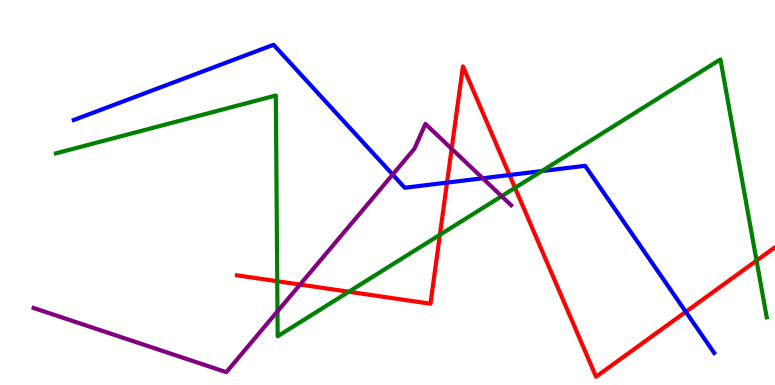[{'lines': ['blue', 'red'], 'intersections': [{'x': 5.77, 'y': 5.26}, {'x': 6.57, 'y': 5.45}, {'x': 8.85, 'y': 1.9}]}, {'lines': ['green', 'red'], 'intersections': [{'x': 3.58, 'y': 2.7}, {'x': 4.5, 'y': 2.42}, {'x': 5.68, 'y': 3.9}, {'x': 6.65, 'y': 5.12}, {'x': 9.76, 'y': 3.23}]}, {'lines': ['purple', 'red'], 'intersections': [{'x': 3.87, 'y': 2.61}, {'x': 5.83, 'y': 6.14}]}, {'lines': ['blue', 'green'], 'intersections': [{'x': 6.99, 'y': 5.56}]}, {'lines': ['blue', 'purple'], 'intersections': [{'x': 5.07, 'y': 5.47}, {'x': 6.23, 'y': 5.37}]}, {'lines': ['green', 'purple'], 'intersections': [{'x': 3.58, 'y': 1.91}, {'x': 6.47, 'y': 4.9}]}]